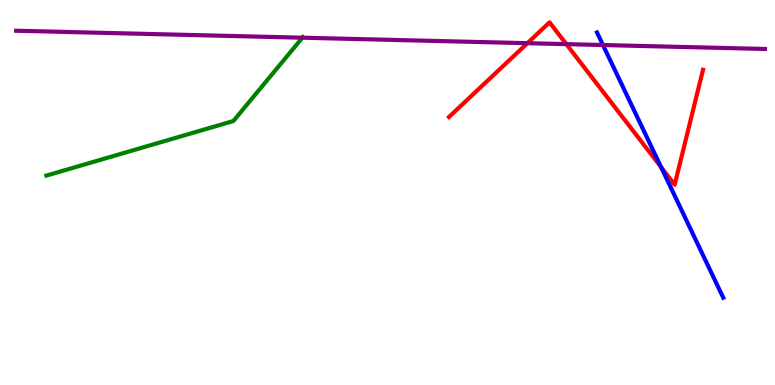[{'lines': ['blue', 'red'], 'intersections': [{'x': 8.53, 'y': 5.66}]}, {'lines': ['green', 'red'], 'intersections': []}, {'lines': ['purple', 'red'], 'intersections': [{'x': 6.81, 'y': 8.88}, {'x': 7.31, 'y': 8.85}]}, {'lines': ['blue', 'green'], 'intersections': []}, {'lines': ['blue', 'purple'], 'intersections': [{'x': 7.78, 'y': 8.83}]}, {'lines': ['green', 'purple'], 'intersections': [{'x': 3.9, 'y': 9.02}]}]